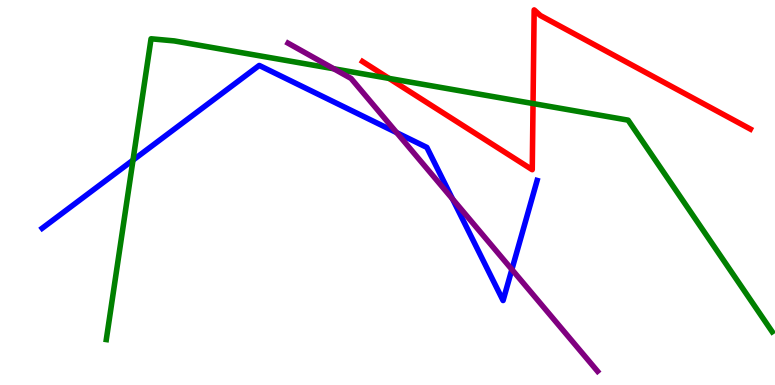[{'lines': ['blue', 'red'], 'intersections': []}, {'lines': ['green', 'red'], 'intersections': [{'x': 5.02, 'y': 7.96}, {'x': 6.88, 'y': 7.31}]}, {'lines': ['purple', 'red'], 'intersections': []}, {'lines': ['blue', 'green'], 'intersections': [{'x': 1.72, 'y': 5.84}]}, {'lines': ['blue', 'purple'], 'intersections': [{'x': 5.12, 'y': 6.55}, {'x': 5.84, 'y': 4.83}, {'x': 6.6, 'y': 3.0}]}, {'lines': ['green', 'purple'], 'intersections': [{'x': 4.31, 'y': 8.21}]}]